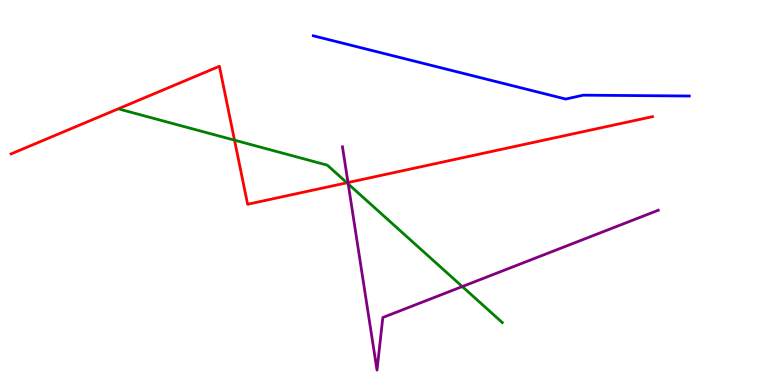[{'lines': ['blue', 'red'], 'intersections': []}, {'lines': ['green', 'red'], 'intersections': [{'x': 3.03, 'y': 6.36}, {'x': 4.48, 'y': 5.25}]}, {'lines': ['purple', 'red'], 'intersections': [{'x': 4.49, 'y': 5.26}]}, {'lines': ['blue', 'green'], 'intersections': []}, {'lines': ['blue', 'purple'], 'intersections': []}, {'lines': ['green', 'purple'], 'intersections': [{'x': 4.49, 'y': 5.22}, {'x': 5.97, 'y': 2.56}]}]